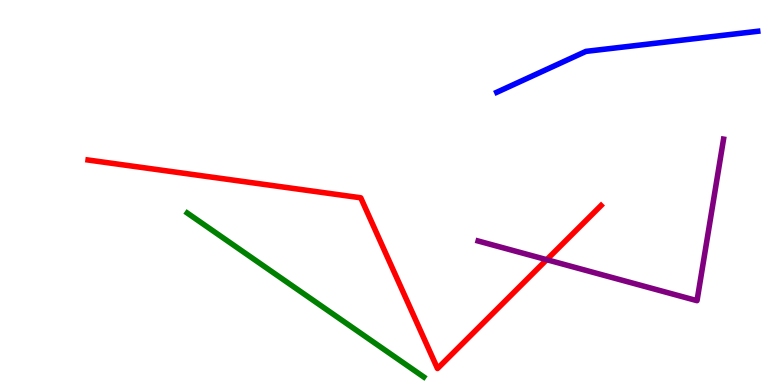[{'lines': ['blue', 'red'], 'intersections': []}, {'lines': ['green', 'red'], 'intersections': []}, {'lines': ['purple', 'red'], 'intersections': [{'x': 7.05, 'y': 3.25}]}, {'lines': ['blue', 'green'], 'intersections': []}, {'lines': ['blue', 'purple'], 'intersections': []}, {'lines': ['green', 'purple'], 'intersections': []}]